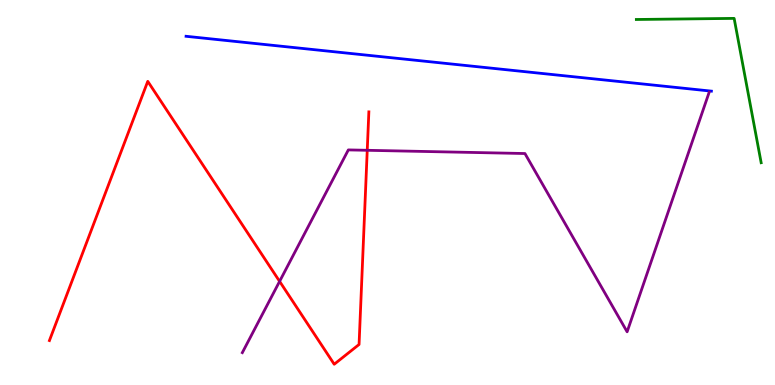[{'lines': ['blue', 'red'], 'intersections': []}, {'lines': ['green', 'red'], 'intersections': []}, {'lines': ['purple', 'red'], 'intersections': [{'x': 3.61, 'y': 2.69}, {'x': 4.74, 'y': 6.1}]}, {'lines': ['blue', 'green'], 'intersections': []}, {'lines': ['blue', 'purple'], 'intersections': []}, {'lines': ['green', 'purple'], 'intersections': []}]